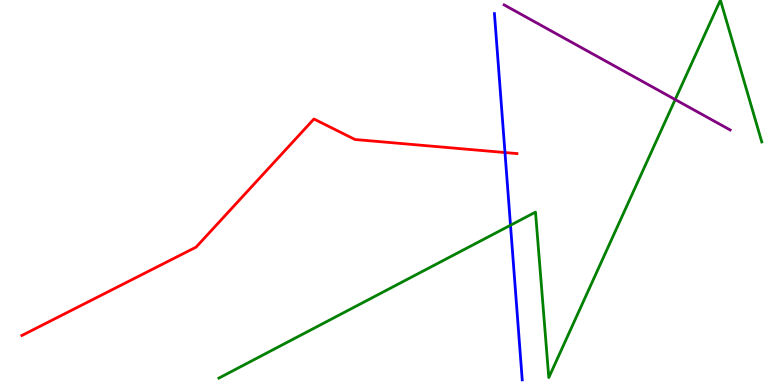[{'lines': ['blue', 'red'], 'intersections': [{'x': 6.52, 'y': 6.04}]}, {'lines': ['green', 'red'], 'intersections': []}, {'lines': ['purple', 'red'], 'intersections': []}, {'lines': ['blue', 'green'], 'intersections': [{'x': 6.59, 'y': 4.15}]}, {'lines': ['blue', 'purple'], 'intersections': []}, {'lines': ['green', 'purple'], 'intersections': [{'x': 8.71, 'y': 7.41}]}]